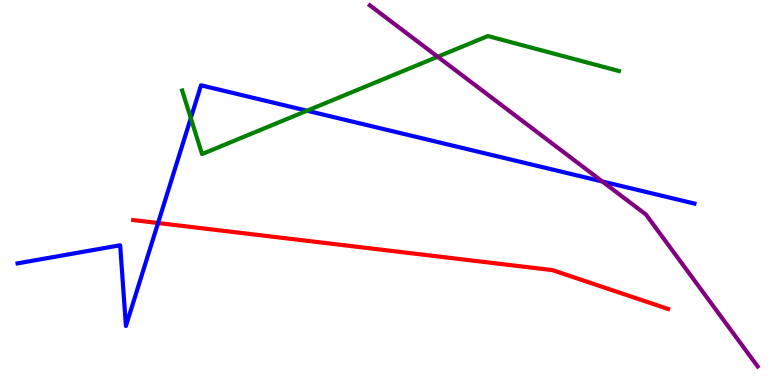[{'lines': ['blue', 'red'], 'intersections': [{'x': 2.04, 'y': 4.21}]}, {'lines': ['green', 'red'], 'intersections': []}, {'lines': ['purple', 'red'], 'intersections': []}, {'lines': ['blue', 'green'], 'intersections': [{'x': 2.46, 'y': 6.93}, {'x': 3.96, 'y': 7.12}]}, {'lines': ['blue', 'purple'], 'intersections': [{'x': 7.77, 'y': 5.29}]}, {'lines': ['green', 'purple'], 'intersections': [{'x': 5.65, 'y': 8.53}]}]